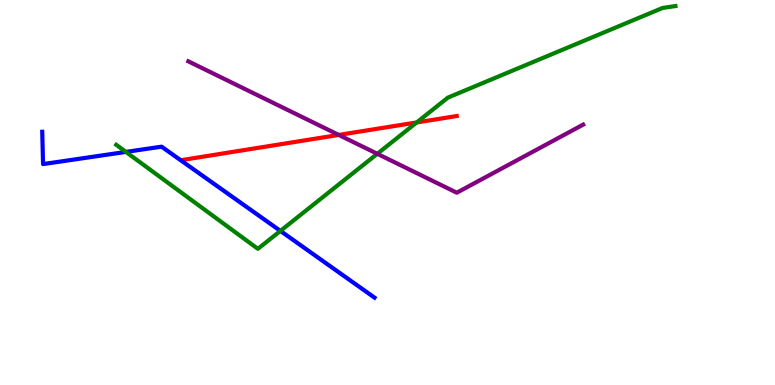[{'lines': ['blue', 'red'], 'intersections': []}, {'lines': ['green', 'red'], 'intersections': [{'x': 5.38, 'y': 6.82}]}, {'lines': ['purple', 'red'], 'intersections': [{'x': 4.37, 'y': 6.5}]}, {'lines': ['blue', 'green'], 'intersections': [{'x': 1.62, 'y': 6.05}, {'x': 3.62, 'y': 4.0}]}, {'lines': ['blue', 'purple'], 'intersections': []}, {'lines': ['green', 'purple'], 'intersections': [{'x': 4.87, 'y': 6.01}]}]